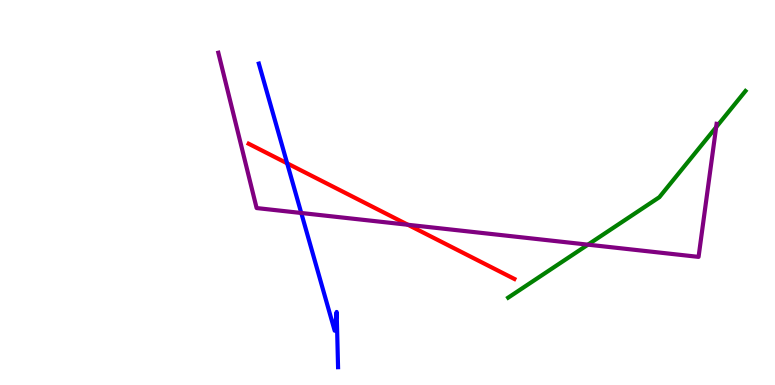[{'lines': ['blue', 'red'], 'intersections': [{'x': 3.71, 'y': 5.76}]}, {'lines': ['green', 'red'], 'intersections': []}, {'lines': ['purple', 'red'], 'intersections': [{'x': 5.26, 'y': 4.16}]}, {'lines': ['blue', 'green'], 'intersections': []}, {'lines': ['blue', 'purple'], 'intersections': [{'x': 3.89, 'y': 4.47}]}, {'lines': ['green', 'purple'], 'intersections': [{'x': 7.59, 'y': 3.65}, {'x': 9.24, 'y': 6.7}]}]